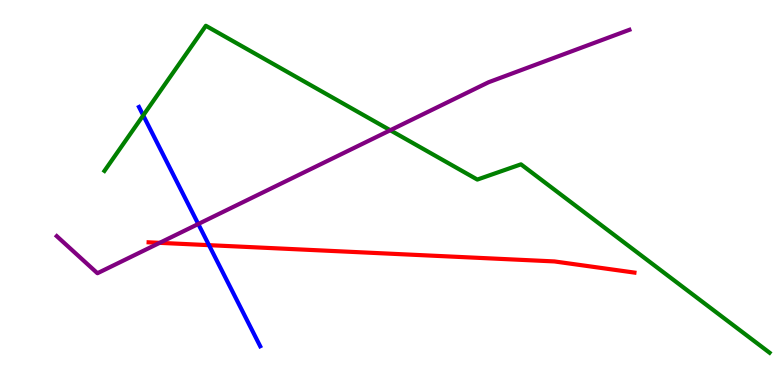[{'lines': ['blue', 'red'], 'intersections': [{'x': 2.7, 'y': 3.63}]}, {'lines': ['green', 'red'], 'intersections': []}, {'lines': ['purple', 'red'], 'intersections': [{'x': 2.06, 'y': 3.69}]}, {'lines': ['blue', 'green'], 'intersections': [{'x': 1.85, 'y': 7.0}]}, {'lines': ['blue', 'purple'], 'intersections': [{'x': 2.56, 'y': 4.18}]}, {'lines': ['green', 'purple'], 'intersections': [{'x': 5.04, 'y': 6.62}]}]